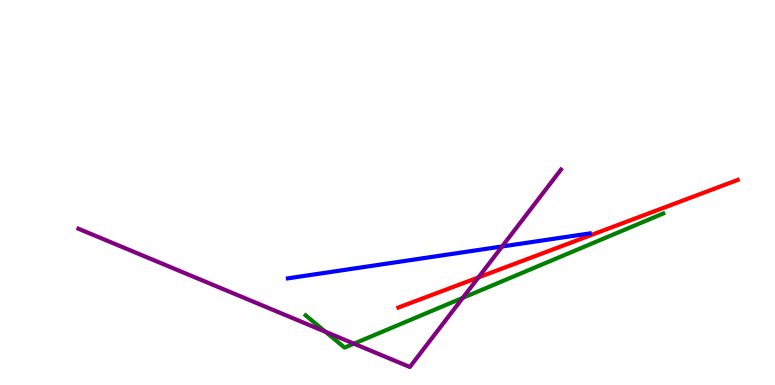[{'lines': ['blue', 'red'], 'intersections': []}, {'lines': ['green', 'red'], 'intersections': []}, {'lines': ['purple', 'red'], 'intersections': [{'x': 6.17, 'y': 2.79}]}, {'lines': ['blue', 'green'], 'intersections': []}, {'lines': ['blue', 'purple'], 'intersections': [{'x': 6.48, 'y': 3.6}]}, {'lines': ['green', 'purple'], 'intersections': [{'x': 4.2, 'y': 1.38}, {'x': 4.57, 'y': 1.07}, {'x': 5.97, 'y': 2.26}]}]